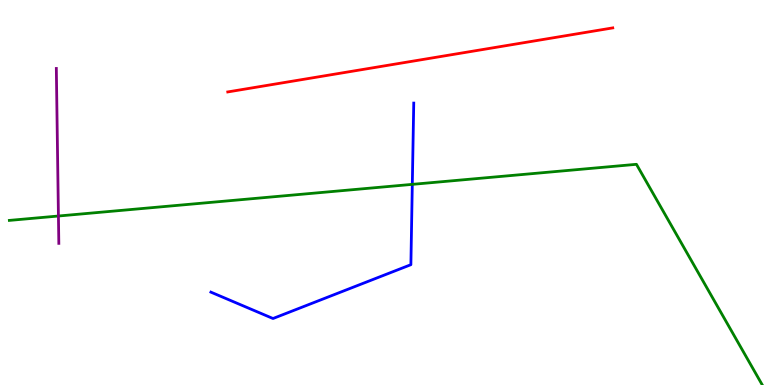[{'lines': ['blue', 'red'], 'intersections': []}, {'lines': ['green', 'red'], 'intersections': []}, {'lines': ['purple', 'red'], 'intersections': []}, {'lines': ['blue', 'green'], 'intersections': [{'x': 5.32, 'y': 5.21}]}, {'lines': ['blue', 'purple'], 'intersections': []}, {'lines': ['green', 'purple'], 'intersections': [{'x': 0.754, 'y': 4.39}]}]